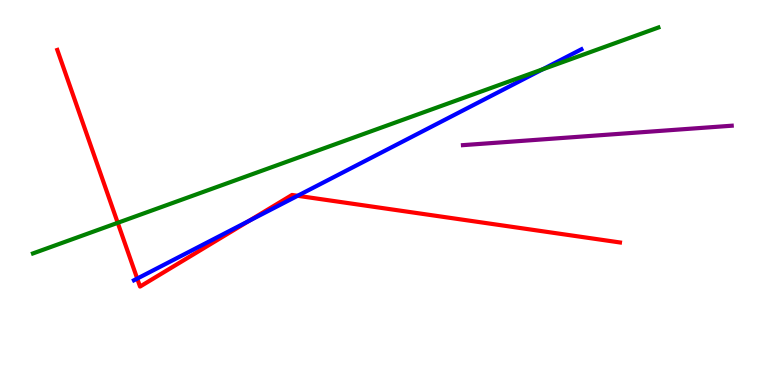[{'lines': ['blue', 'red'], 'intersections': [{'x': 1.77, 'y': 2.76}, {'x': 3.21, 'y': 4.26}, {'x': 3.84, 'y': 4.91}]}, {'lines': ['green', 'red'], 'intersections': [{'x': 1.52, 'y': 4.21}]}, {'lines': ['purple', 'red'], 'intersections': []}, {'lines': ['blue', 'green'], 'intersections': [{'x': 7.0, 'y': 8.2}]}, {'lines': ['blue', 'purple'], 'intersections': []}, {'lines': ['green', 'purple'], 'intersections': []}]